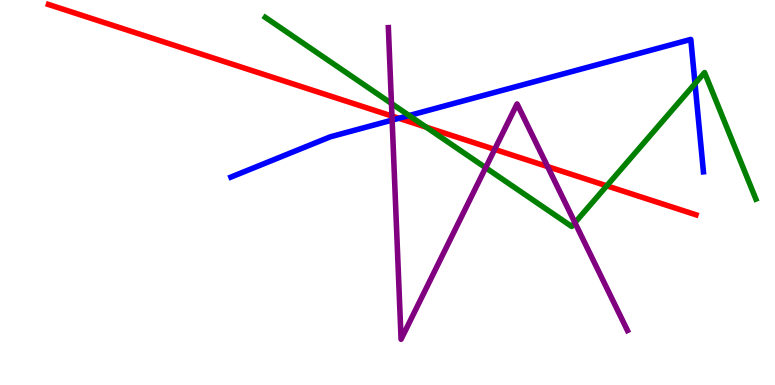[{'lines': ['blue', 'red'], 'intersections': [{'x': 5.15, 'y': 6.93}]}, {'lines': ['green', 'red'], 'intersections': [{'x': 5.5, 'y': 6.7}, {'x': 7.83, 'y': 5.17}]}, {'lines': ['purple', 'red'], 'intersections': [{'x': 5.06, 'y': 6.99}, {'x': 6.38, 'y': 6.12}, {'x': 7.07, 'y': 5.67}]}, {'lines': ['blue', 'green'], 'intersections': [{'x': 5.28, 'y': 7.0}, {'x': 8.97, 'y': 7.83}]}, {'lines': ['blue', 'purple'], 'intersections': [{'x': 5.06, 'y': 6.88}]}, {'lines': ['green', 'purple'], 'intersections': [{'x': 5.05, 'y': 7.31}, {'x': 6.27, 'y': 5.64}, {'x': 7.42, 'y': 4.22}]}]